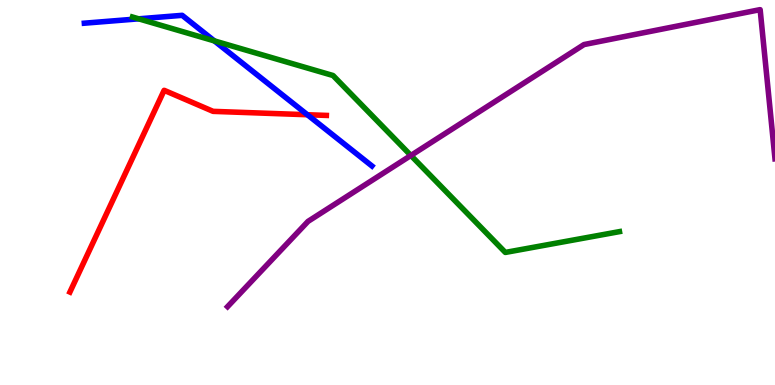[{'lines': ['blue', 'red'], 'intersections': [{'x': 3.97, 'y': 7.02}]}, {'lines': ['green', 'red'], 'intersections': []}, {'lines': ['purple', 'red'], 'intersections': []}, {'lines': ['blue', 'green'], 'intersections': [{'x': 1.79, 'y': 9.51}, {'x': 2.77, 'y': 8.94}]}, {'lines': ['blue', 'purple'], 'intersections': []}, {'lines': ['green', 'purple'], 'intersections': [{'x': 5.3, 'y': 5.96}]}]